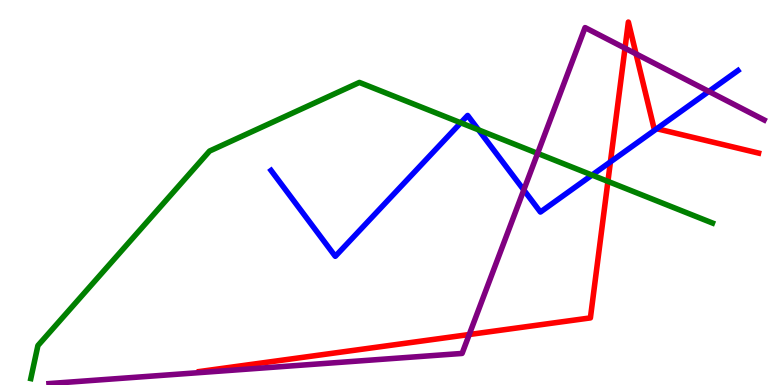[{'lines': ['blue', 'red'], 'intersections': [{'x': 7.88, 'y': 5.79}, {'x': 8.47, 'y': 6.66}]}, {'lines': ['green', 'red'], 'intersections': [{'x': 7.84, 'y': 5.29}]}, {'lines': ['purple', 'red'], 'intersections': [{'x': 6.05, 'y': 1.31}, {'x': 8.06, 'y': 8.75}, {'x': 8.21, 'y': 8.6}]}, {'lines': ['blue', 'green'], 'intersections': [{'x': 5.95, 'y': 6.81}, {'x': 6.17, 'y': 6.63}, {'x': 7.64, 'y': 5.45}]}, {'lines': ['blue', 'purple'], 'intersections': [{'x': 6.76, 'y': 5.07}, {'x': 9.15, 'y': 7.63}]}, {'lines': ['green', 'purple'], 'intersections': [{'x': 6.94, 'y': 6.02}]}]